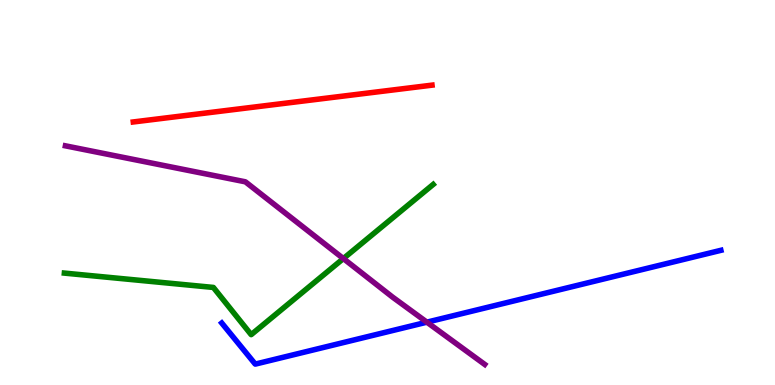[{'lines': ['blue', 'red'], 'intersections': []}, {'lines': ['green', 'red'], 'intersections': []}, {'lines': ['purple', 'red'], 'intersections': []}, {'lines': ['blue', 'green'], 'intersections': []}, {'lines': ['blue', 'purple'], 'intersections': [{'x': 5.51, 'y': 1.63}]}, {'lines': ['green', 'purple'], 'intersections': [{'x': 4.43, 'y': 3.28}]}]